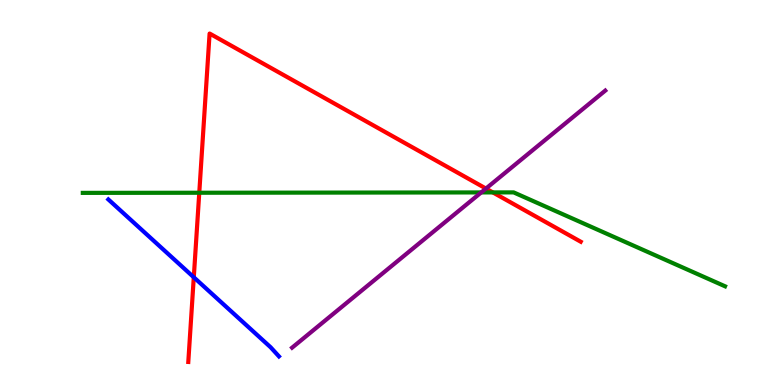[{'lines': ['blue', 'red'], 'intersections': [{'x': 2.5, 'y': 2.8}]}, {'lines': ['green', 'red'], 'intersections': [{'x': 2.57, 'y': 4.99}, {'x': 6.36, 'y': 5.0}]}, {'lines': ['purple', 'red'], 'intersections': [{'x': 6.27, 'y': 5.1}]}, {'lines': ['blue', 'green'], 'intersections': []}, {'lines': ['blue', 'purple'], 'intersections': []}, {'lines': ['green', 'purple'], 'intersections': [{'x': 6.21, 'y': 5.0}]}]